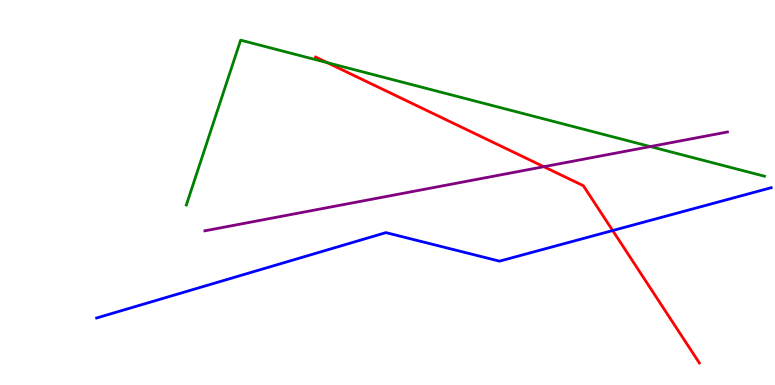[{'lines': ['blue', 'red'], 'intersections': [{'x': 7.91, 'y': 4.01}]}, {'lines': ['green', 'red'], 'intersections': [{'x': 4.22, 'y': 8.37}]}, {'lines': ['purple', 'red'], 'intersections': [{'x': 7.02, 'y': 5.67}]}, {'lines': ['blue', 'green'], 'intersections': []}, {'lines': ['blue', 'purple'], 'intersections': []}, {'lines': ['green', 'purple'], 'intersections': [{'x': 8.39, 'y': 6.19}]}]